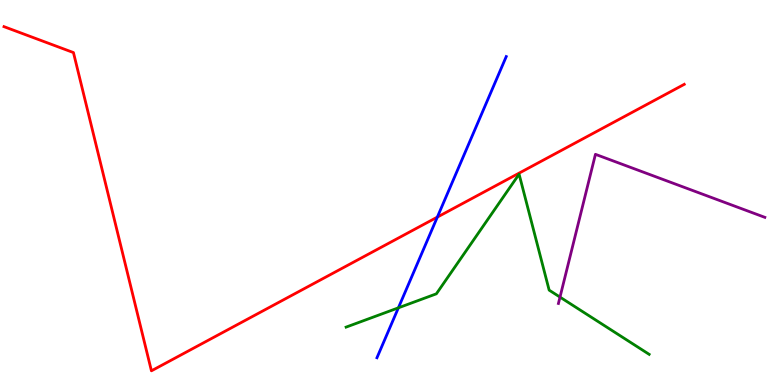[{'lines': ['blue', 'red'], 'intersections': [{'x': 5.64, 'y': 4.36}]}, {'lines': ['green', 'red'], 'intersections': []}, {'lines': ['purple', 'red'], 'intersections': []}, {'lines': ['blue', 'green'], 'intersections': [{'x': 5.14, 'y': 2.0}]}, {'lines': ['blue', 'purple'], 'intersections': []}, {'lines': ['green', 'purple'], 'intersections': [{'x': 7.23, 'y': 2.28}]}]